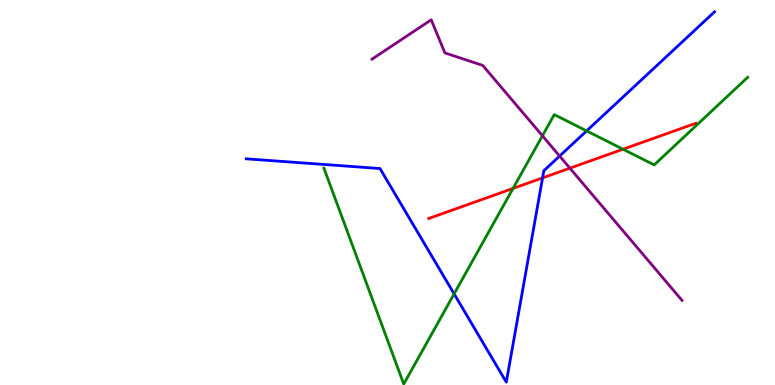[{'lines': ['blue', 'red'], 'intersections': [{'x': 7.0, 'y': 5.38}]}, {'lines': ['green', 'red'], 'intersections': [{'x': 6.62, 'y': 5.11}, {'x': 8.04, 'y': 6.12}]}, {'lines': ['purple', 'red'], 'intersections': [{'x': 7.35, 'y': 5.63}]}, {'lines': ['blue', 'green'], 'intersections': [{'x': 5.86, 'y': 2.37}, {'x': 7.57, 'y': 6.6}]}, {'lines': ['blue', 'purple'], 'intersections': [{'x': 7.22, 'y': 5.95}]}, {'lines': ['green', 'purple'], 'intersections': [{'x': 7.0, 'y': 6.47}]}]